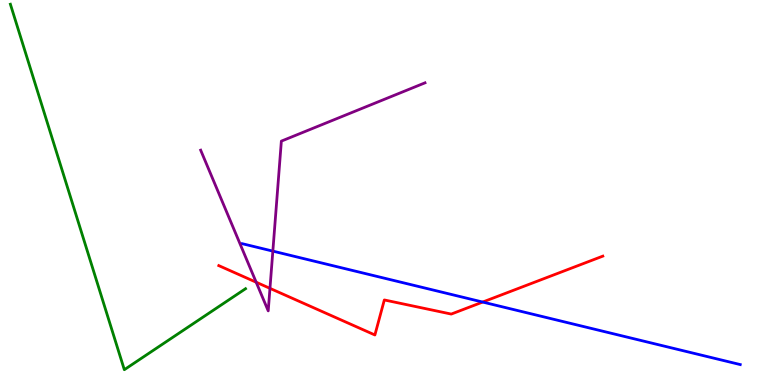[{'lines': ['blue', 'red'], 'intersections': [{'x': 6.23, 'y': 2.15}]}, {'lines': ['green', 'red'], 'intersections': []}, {'lines': ['purple', 'red'], 'intersections': [{'x': 3.31, 'y': 2.67}, {'x': 3.48, 'y': 2.51}]}, {'lines': ['blue', 'green'], 'intersections': []}, {'lines': ['blue', 'purple'], 'intersections': [{'x': 3.52, 'y': 3.48}]}, {'lines': ['green', 'purple'], 'intersections': []}]